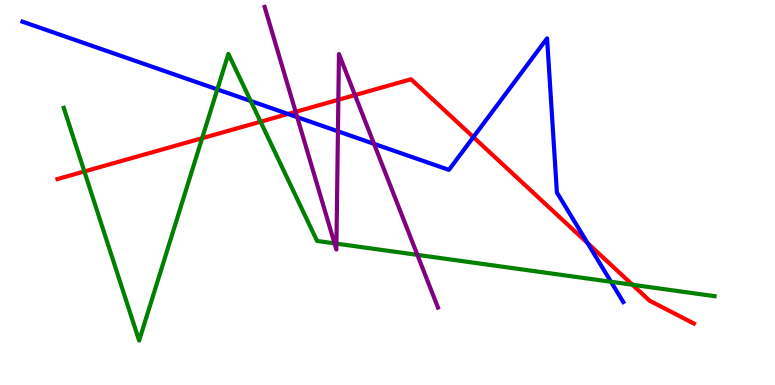[{'lines': ['blue', 'red'], 'intersections': [{'x': 3.72, 'y': 7.04}, {'x': 6.11, 'y': 6.44}, {'x': 7.58, 'y': 3.69}]}, {'lines': ['green', 'red'], 'intersections': [{'x': 1.09, 'y': 5.55}, {'x': 2.61, 'y': 6.41}, {'x': 3.36, 'y': 6.84}, {'x': 8.16, 'y': 2.6}]}, {'lines': ['purple', 'red'], 'intersections': [{'x': 3.81, 'y': 7.1}, {'x': 4.37, 'y': 7.41}, {'x': 4.58, 'y': 7.53}]}, {'lines': ['blue', 'green'], 'intersections': [{'x': 2.8, 'y': 7.68}, {'x': 3.24, 'y': 7.38}, {'x': 7.88, 'y': 2.68}]}, {'lines': ['blue', 'purple'], 'intersections': [{'x': 3.84, 'y': 6.96}, {'x': 4.36, 'y': 6.59}, {'x': 4.83, 'y': 6.26}]}, {'lines': ['green', 'purple'], 'intersections': [{'x': 4.32, 'y': 3.68}, {'x': 4.34, 'y': 3.67}, {'x': 5.39, 'y': 3.38}]}]